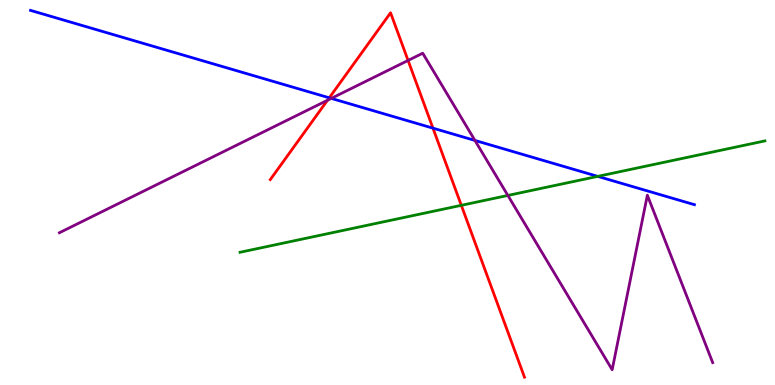[{'lines': ['blue', 'red'], 'intersections': [{'x': 4.25, 'y': 7.46}, {'x': 5.59, 'y': 6.67}]}, {'lines': ['green', 'red'], 'intersections': [{'x': 5.95, 'y': 4.67}]}, {'lines': ['purple', 'red'], 'intersections': [{'x': 4.23, 'y': 7.4}, {'x': 5.27, 'y': 8.43}]}, {'lines': ['blue', 'green'], 'intersections': [{'x': 7.71, 'y': 5.42}]}, {'lines': ['blue', 'purple'], 'intersections': [{'x': 4.27, 'y': 7.44}, {'x': 6.13, 'y': 6.35}]}, {'lines': ['green', 'purple'], 'intersections': [{'x': 6.55, 'y': 4.92}]}]